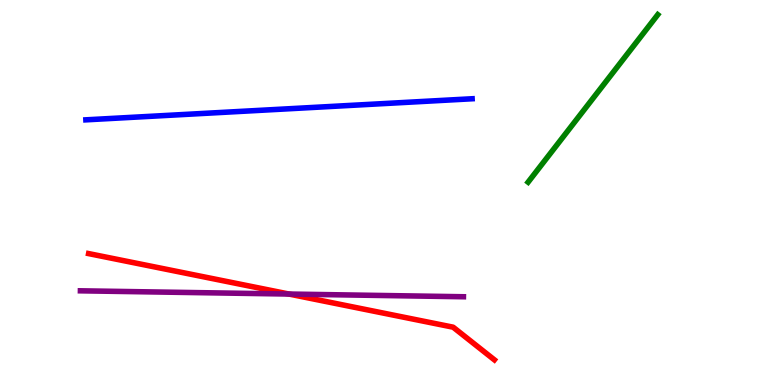[{'lines': ['blue', 'red'], 'intersections': []}, {'lines': ['green', 'red'], 'intersections': []}, {'lines': ['purple', 'red'], 'intersections': [{'x': 3.73, 'y': 2.36}]}, {'lines': ['blue', 'green'], 'intersections': []}, {'lines': ['blue', 'purple'], 'intersections': []}, {'lines': ['green', 'purple'], 'intersections': []}]